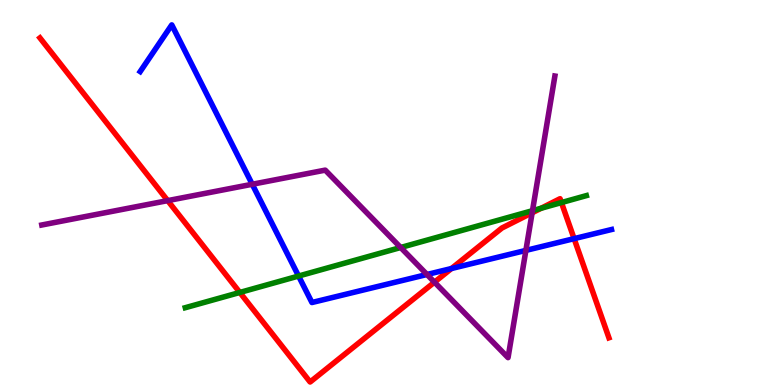[{'lines': ['blue', 'red'], 'intersections': [{'x': 5.83, 'y': 3.03}, {'x': 7.41, 'y': 3.8}]}, {'lines': ['green', 'red'], 'intersections': [{'x': 3.09, 'y': 2.4}, {'x': 6.98, 'y': 4.59}, {'x': 7.24, 'y': 4.74}]}, {'lines': ['purple', 'red'], 'intersections': [{'x': 2.16, 'y': 4.79}, {'x': 5.61, 'y': 2.67}, {'x': 6.87, 'y': 4.47}]}, {'lines': ['blue', 'green'], 'intersections': [{'x': 3.85, 'y': 2.83}]}, {'lines': ['blue', 'purple'], 'intersections': [{'x': 3.25, 'y': 5.21}, {'x': 5.51, 'y': 2.87}, {'x': 6.79, 'y': 3.5}]}, {'lines': ['green', 'purple'], 'intersections': [{'x': 5.17, 'y': 3.57}, {'x': 6.87, 'y': 4.53}]}]